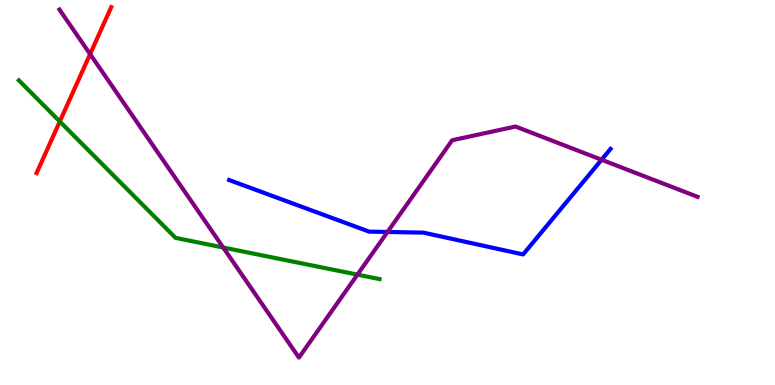[{'lines': ['blue', 'red'], 'intersections': []}, {'lines': ['green', 'red'], 'intersections': [{'x': 0.772, 'y': 6.84}]}, {'lines': ['purple', 'red'], 'intersections': [{'x': 1.16, 'y': 8.59}]}, {'lines': ['blue', 'green'], 'intersections': []}, {'lines': ['blue', 'purple'], 'intersections': [{'x': 5.0, 'y': 3.97}, {'x': 7.76, 'y': 5.85}]}, {'lines': ['green', 'purple'], 'intersections': [{'x': 2.88, 'y': 3.57}, {'x': 4.61, 'y': 2.87}]}]